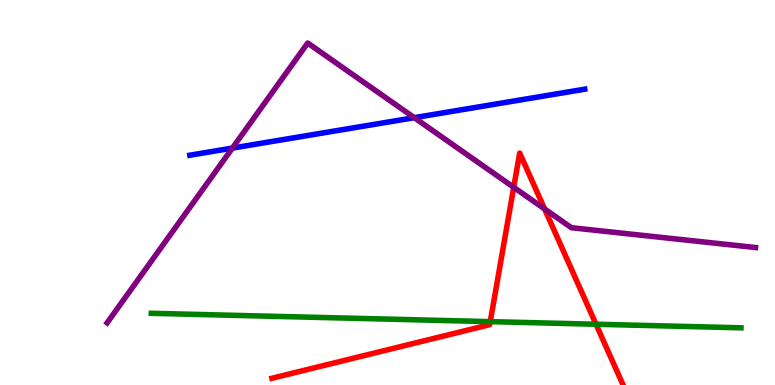[{'lines': ['blue', 'red'], 'intersections': []}, {'lines': ['green', 'red'], 'intersections': [{'x': 6.33, 'y': 1.65}, {'x': 7.69, 'y': 1.58}]}, {'lines': ['purple', 'red'], 'intersections': [{'x': 6.63, 'y': 5.13}, {'x': 7.03, 'y': 4.57}]}, {'lines': ['blue', 'green'], 'intersections': []}, {'lines': ['blue', 'purple'], 'intersections': [{'x': 3.0, 'y': 6.15}, {'x': 5.35, 'y': 6.94}]}, {'lines': ['green', 'purple'], 'intersections': []}]